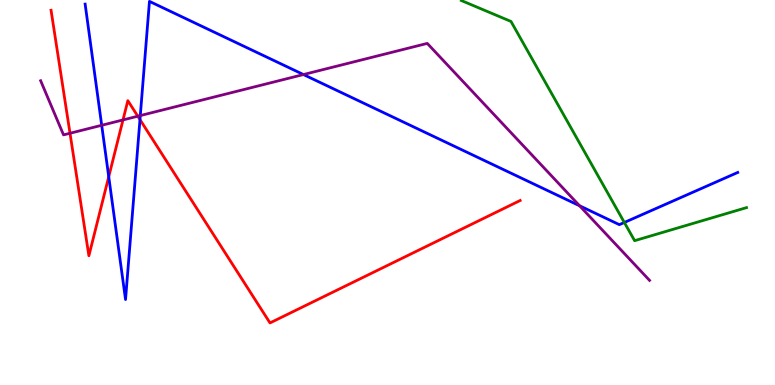[{'lines': ['blue', 'red'], 'intersections': [{'x': 1.4, 'y': 5.41}, {'x': 1.81, 'y': 6.89}]}, {'lines': ['green', 'red'], 'intersections': []}, {'lines': ['purple', 'red'], 'intersections': [{'x': 0.903, 'y': 6.54}, {'x': 1.59, 'y': 6.88}, {'x': 1.78, 'y': 6.98}]}, {'lines': ['blue', 'green'], 'intersections': [{'x': 8.06, 'y': 4.22}]}, {'lines': ['blue', 'purple'], 'intersections': [{'x': 1.31, 'y': 6.75}, {'x': 1.81, 'y': 7.0}, {'x': 3.92, 'y': 8.06}, {'x': 7.48, 'y': 4.66}]}, {'lines': ['green', 'purple'], 'intersections': []}]